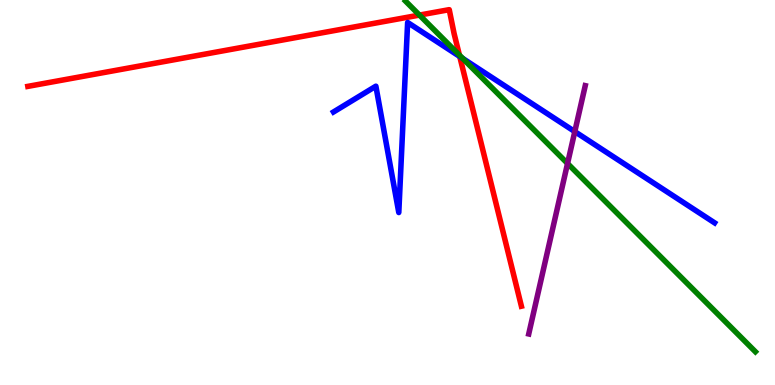[{'lines': ['blue', 'red'], 'intersections': [{'x': 5.93, 'y': 8.53}]}, {'lines': ['green', 'red'], 'intersections': [{'x': 5.41, 'y': 9.61}, {'x': 5.93, 'y': 8.57}]}, {'lines': ['purple', 'red'], 'intersections': []}, {'lines': ['blue', 'green'], 'intersections': [{'x': 5.97, 'y': 8.48}]}, {'lines': ['blue', 'purple'], 'intersections': [{'x': 7.42, 'y': 6.58}]}, {'lines': ['green', 'purple'], 'intersections': [{'x': 7.32, 'y': 5.75}]}]